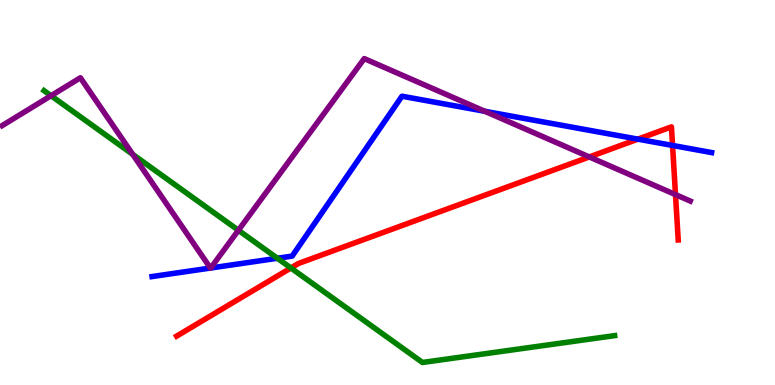[{'lines': ['blue', 'red'], 'intersections': [{'x': 8.23, 'y': 6.39}, {'x': 8.68, 'y': 6.22}]}, {'lines': ['green', 'red'], 'intersections': [{'x': 3.75, 'y': 3.04}]}, {'lines': ['purple', 'red'], 'intersections': [{'x': 7.6, 'y': 5.92}, {'x': 8.72, 'y': 4.95}]}, {'lines': ['blue', 'green'], 'intersections': [{'x': 3.58, 'y': 3.29}]}, {'lines': ['blue', 'purple'], 'intersections': [{'x': 2.71, 'y': 3.04}, {'x': 2.72, 'y': 3.04}, {'x': 6.26, 'y': 7.11}]}, {'lines': ['green', 'purple'], 'intersections': [{'x': 0.659, 'y': 7.51}, {'x': 1.71, 'y': 5.99}, {'x': 3.08, 'y': 4.02}]}]